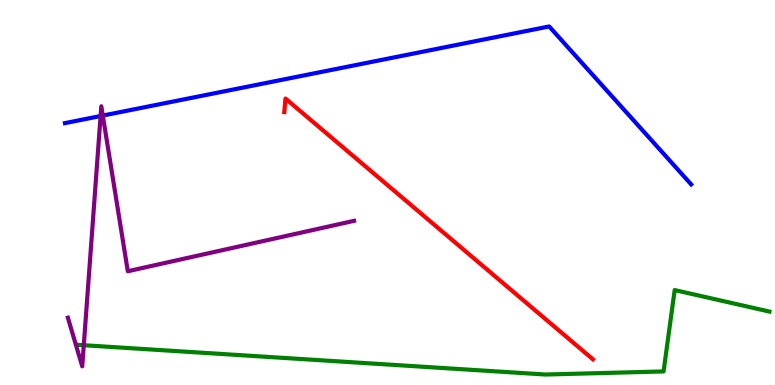[{'lines': ['blue', 'red'], 'intersections': []}, {'lines': ['green', 'red'], 'intersections': []}, {'lines': ['purple', 'red'], 'intersections': []}, {'lines': ['blue', 'green'], 'intersections': []}, {'lines': ['blue', 'purple'], 'intersections': [{'x': 1.3, 'y': 6.99}, {'x': 1.33, 'y': 7.0}]}, {'lines': ['green', 'purple'], 'intersections': [{'x': 1.08, 'y': 1.03}]}]